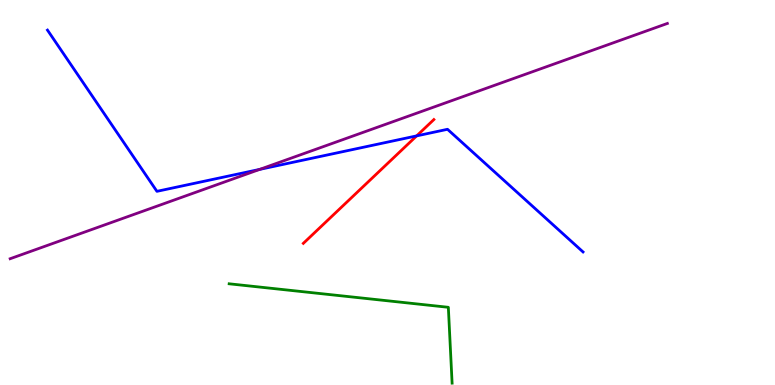[{'lines': ['blue', 'red'], 'intersections': [{'x': 5.38, 'y': 6.47}]}, {'lines': ['green', 'red'], 'intersections': []}, {'lines': ['purple', 'red'], 'intersections': []}, {'lines': ['blue', 'green'], 'intersections': []}, {'lines': ['blue', 'purple'], 'intersections': [{'x': 3.35, 'y': 5.6}]}, {'lines': ['green', 'purple'], 'intersections': []}]